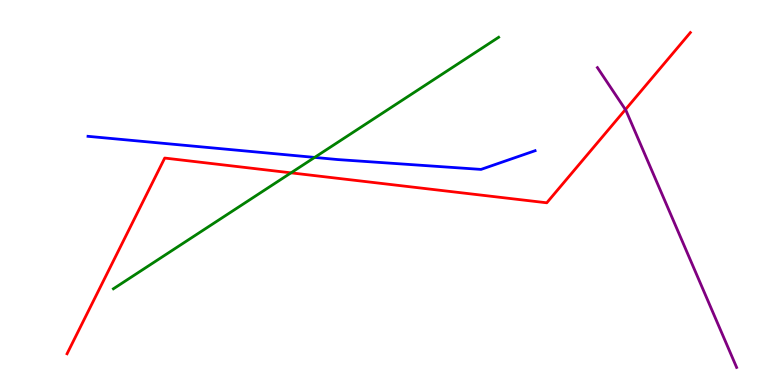[{'lines': ['blue', 'red'], 'intersections': []}, {'lines': ['green', 'red'], 'intersections': [{'x': 3.75, 'y': 5.51}]}, {'lines': ['purple', 'red'], 'intersections': [{'x': 8.07, 'y': 7.15}]}, {'lines': ['blue', 'green'], 'intersections': [{'x': 4.06, 'y': 5.91}]}, {'lines': ['blue', 'purple'], 'intersections': []}, {'lines': ['green', 'purple'], 'intersections': []}]